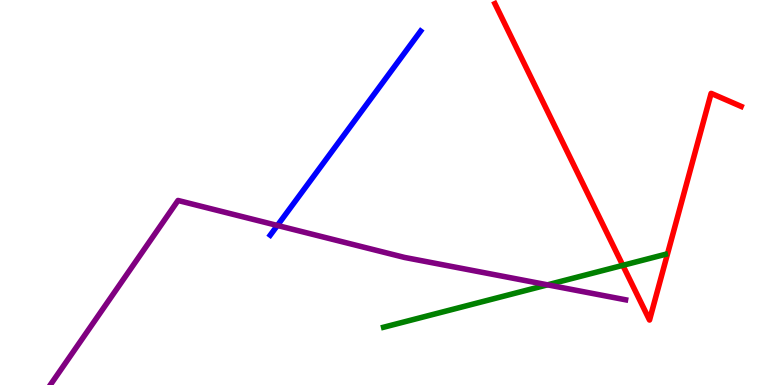[{'lines': ['blue', 'red'], 'intersections': []}, {'lines': ['green', 'red'], 'intersections': [{'x': 8.04, 'y': 3.11}]}, {'lines': ['purple', 'red'], 'intersections': []}, {'lines': ['blue', 'green'], 'intersections': []}, {'lines': ['blue', 'purple'], 'intersections': [{'x': 3.58, 'y': 4.14}]}, {'lines': ['green', 'purple'], 'intersections': [{'x': 7.06, 'y': 2.6}]}]